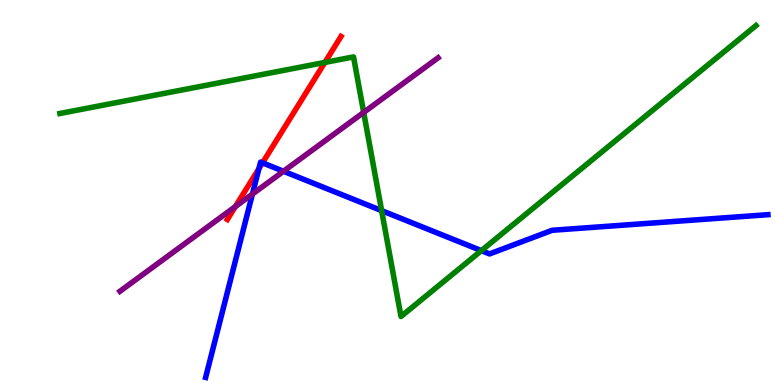[{'lines': ['blue', 'red'], 'intersections': [{'x': 3.34, 'y': 5.62}, {'x': 3.39, 'y': 5.77}]}, {'lines': ['green', 'red'], 'intersections': [{'x': 4.19, 'y': 8.38}]}, {'lines': ['purple', 'red'], 'intersections': [{'x': 3.04, 'y': 4.63}]}, {'lines': ['blue', 'green'], 'intersections': [{'x': 4.92, 'y': 4.53}, {'x': 6.21, 'y': 3.49}]}, {'lines': ['blue', 'purple'], 'intersections': [{'x': 3.26, 'y': 4.96}, {'x': 3.66, 'y': 5.55}]}, {'lines': ['green', 'purple'], 'intersections': [{'x': 4.69, 'y': 7.08}]}]